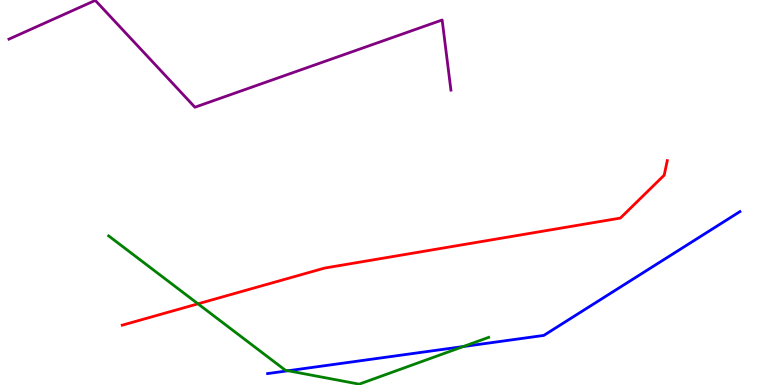[{'lines': ['blue', 'red'], 'intersections': []}, {'lines': ['green', 'red'], 'intersections': [{'x': 2.55, 'y': 2.11}]}, {'lines': ['purple', 'red'], 'intersections': []}, {'lines': ['blue', 'green'], 'intersections': [{'x': 3.72, 'y': 0.37}, {'x': 5.98, 'y': 0.999}]}, {'lines': ['blue', 'purple'], 'intersections': []}, {'lines': ['green', 'purple'], 'intersections': []}]